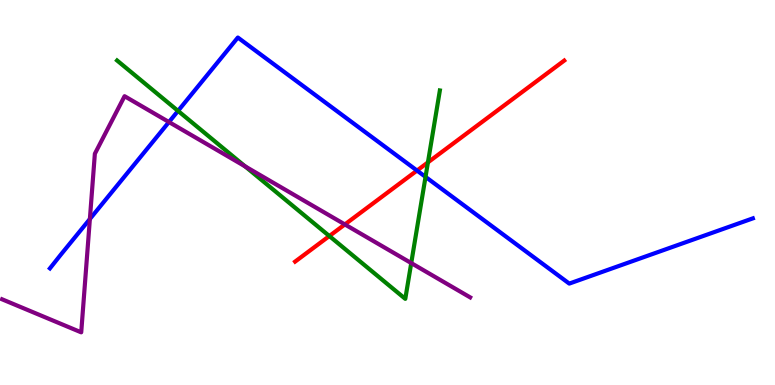[{'lines': ['blue', 'red'], 'intersections': [{'x': 5.38, 'y': 5.57}]}, {'lines': ['green', 'red'], 'intersections': [{'x': 4.25, 'y': 3.87}, {'x': 5.52, 'y': 5.78}]}, {'lines': ['purple', 'red'], 'intersections': [{'x': 4.45, 'y': 4.17}]}, {'lines': ['blue', 'green'], 'intersections': [{'x': 2.3, 'y': 7.12}, {'x': 5.49, 'y': 5.41}]}, {'lines': ['blue', 'purple'], 'intersections': [{'x': 1.16, 'y': 4.31}, {'x': 2.18, 'y': 6.83}]}, {'lines': ['green', 'purple'], 'intersections': [{'x': 3.16, 'y': 5.68}, {'x': 5.31, 'y': 3.17}]}]